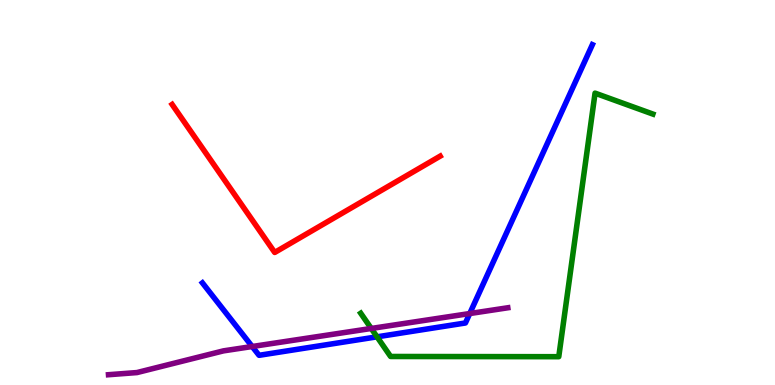[{'lines': ['blue', 'red'], 'intersections': []}, {'lines': ['green', 'red'], 'intersections': []}, {'lines': ['purple', 'red'], 'intersections': []}, {'lines': ['blue', 'green'], 'intersections': [{'x': 4.86, 'y': 1.25}]}, {'lines': ['blue', 'purple'], 'intersections': [{'x': 3.25, 'y': 1.0}, {'x': 6.06, 'y': 1.86}]}, {'lines': ['green', 'purple'], 'intersections': [{'x': 4.79, 'y': 1.47}]}]